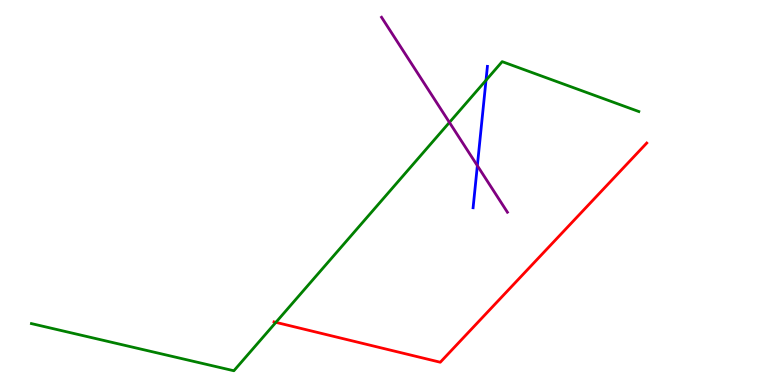[{'lines': ['blue', 'red'], 'intersections': []}, {'lines': ['green', 'red'], 'intersections': [{'x': 3.56, 'y': 1.63}]}, {'lines': ['purple', 'red'], 'intersections': []}, {'lines': ['blue', 'green'], 'intersections': [{'x': 6.27, 'y': 7.91}]}, {'lines': ['blue', 'purple'], 'intersections': [{'x': 6.16, 'y': 5.7}]}, {'lines': ['green', 'purple'], 'intersections': [{'x': 5.8, 'y': 6.82}]}]